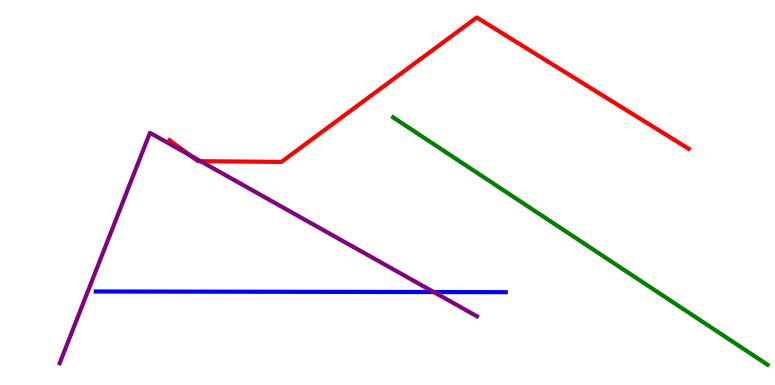[{'lines': ['blue', 'red'], 'intersections': []}, {'lines': ['green', 'red'], 'intersections': []}, {'lines': ['purple', 'red'], 'intersections': [{'x': 2.45, 'y': 5.97}, {'x': 2.59, 'y': 5.81}]}, {'lines': ['blue', 'green'], 'intersections': []}, {'lines': ['blue', 'purple'], 'intersections': [{'x': 5.6, 'y': 2.41}]}, {'lines': ['green', 'purple'], 'intersections': []}]